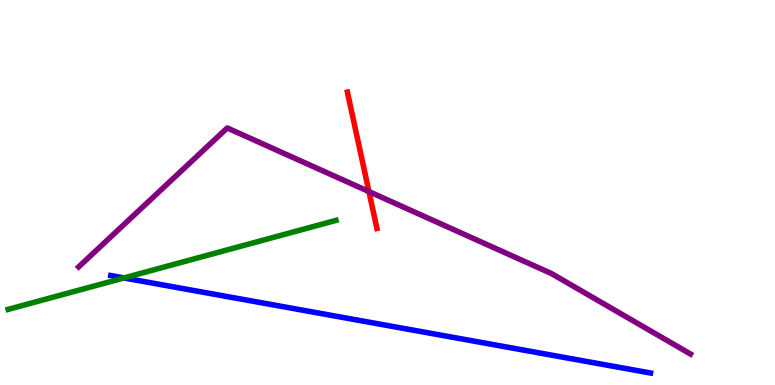[{'lines': ['blue', 'red'], 'intersections': []}, {'lines': ['green', 'red'], 'intersections': []}, {'lines': ['purple', 'red'], 'intersections': [{'x': 4.76, 'y': 5.02}]}, {'lines': ['blue', 'green'], 'intersections': [{'x': 1.6, 'y': 2.78}]}, {'lines': ['blue', 'purple'], 'intersections': []}, {'lines': ['green', 'purple'], 'intersections': []}]